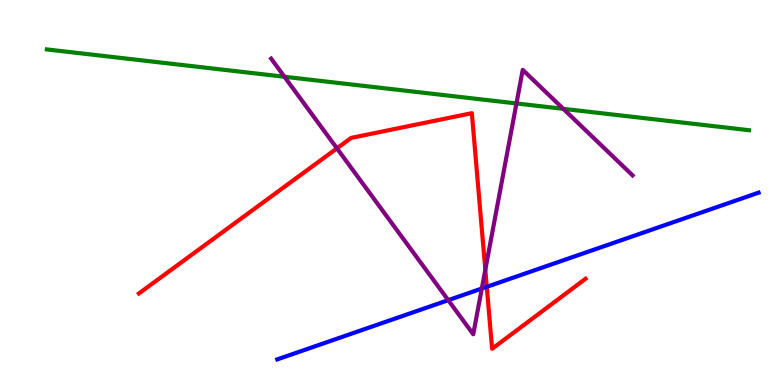[{'lines': ['blue', 'red'], 'intersections': [{'x': 6.28, 'y': 2.55}]}, {'lines': ['green', 'red'], 'intersections': []}, {'lines': ['purple', 'red'], 'intersections': [{'x': 4.35, 'y': 6.15}, {'x': 6.26, 'y': 2.99}]}, {'lines': ['blue', 'green'], 'intersections': []}, {'lines': ['blue', 'purple'], 'intersections': [{'x': 5.78, 'y': 2.2}, {'x': 6.22, 'y': 2.51}]}, {'lines': ['green', 'purple'], 'intersections': [{'x': 3.67, 'y': 8.01}, {'x': 6.66, 'y': 7.31}, {'x': 7.27, 'y': 7.17}]}]